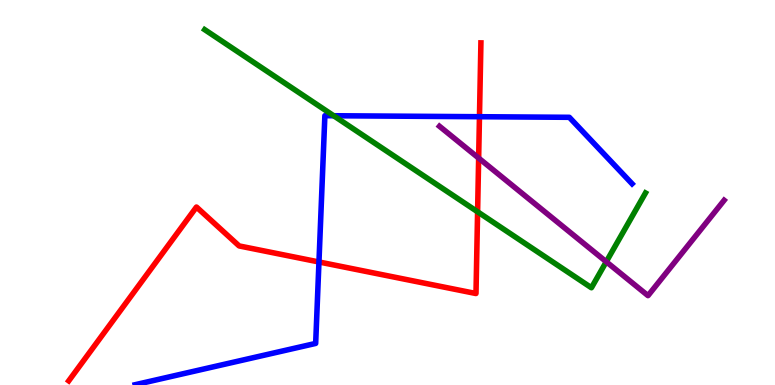[{'lines': ['blue', 'red'], 'intersections': [{'x': 4.12, 'y': 3.2}, {'x': 6.19, 'y': 6.97}]}, {'lines': ['green', 'red'], 'intersections': [{'x': 6.16, 'y': 4.5}]}, {'lines': ['purple', 'red'], 'intersections': [{'x': 6.18, 'y': 5.89}]}, {'lines': ['blue', 'green'], 'intersections': [{'x': 4.31, 'y': 6.99}]}, {'lines': ['blue', 'purple'], 'intersections': []}, {'lines': ['green', 'purple'], 'intersections': [{'x': 7.82, 'y': 3.2}]}]